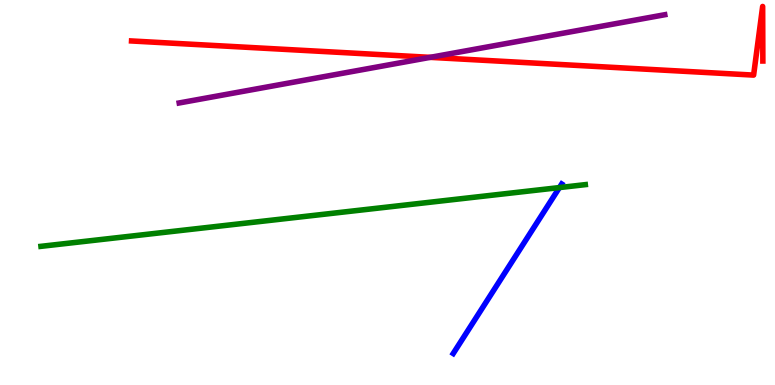[{'lines': ['blue', 'red'], 'intersections': []}, {'lines': ['green', 'red'], 'intersections': []}, {'lines': ['purple', 'red'], 'intersections': [{'x': 5.55, 'y': 8.51}]}, {'lines': ['blue', 'green'], 'intersections': [{'x': 7.22, 'y': 5.13}]}, {'lines': ['blue', 'purple'], 'intersections': []}, {'lines': ['green', 'purple'], 'intersections': []}]